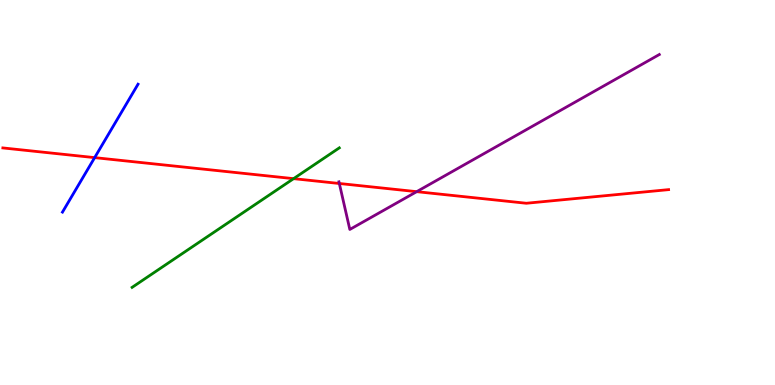[{'lines': ['blue', 'red'], 'intersections': [{'x': 1.22, 'y': 5.91}]}, {'lines': ['green', 'red'], 'intersections': [{'x': 3.79, 'y': 5.36}]}, {'lines': ['purple', 'red'], 'intersections': [{'x': 4.38, 'y': 5.23}, {'x': 5.38, 'y': 5.02}]}, {'lines': ['blue', 'green'], 'intersections': []}, {'lines': ['blue', 'purple'], 'intersections': []}, {'lines': ['green', 'purple'], 'intersections': []}]